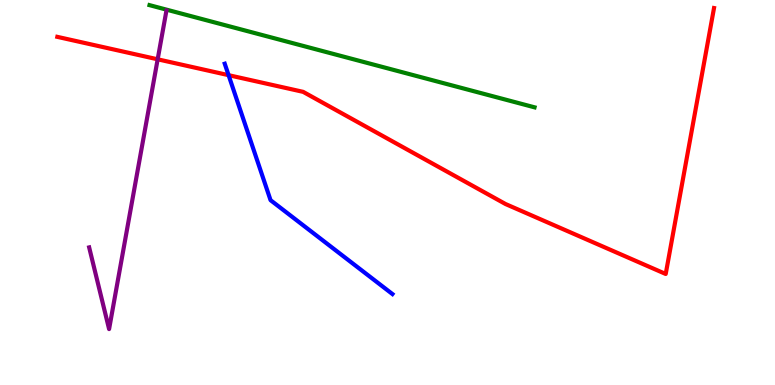[{'lines': ['blue', 'red'], 'intersections': [{'x': 2.95, 'y': 8.05}]}, {'lines': ['green', 'red'], 'intersections': []}, {'lines': ['purple', 'red'], 'intersections': [{'x': 2.03, 'y': 8.46}]}, {'lines': ['blue', 'green'], 'intersections': []}, {'lines': ['blue', 'purple'], 'intersections': []}, {'lines': ['green', 'purple'], 'intersections': []}]